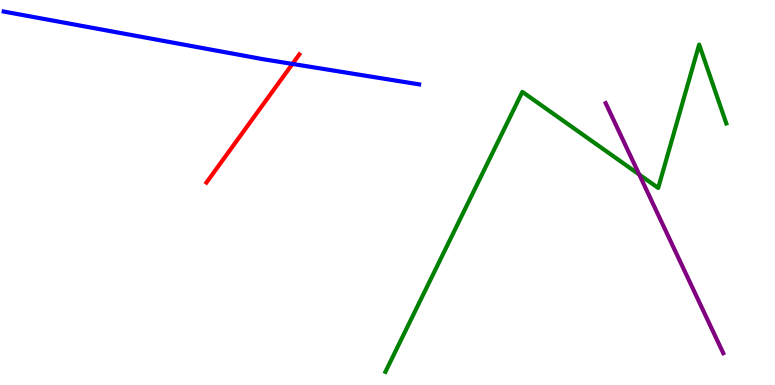[{'lines': ['blue', 'red'], 'intersections': [{'x': 3.77, 'y': 8.34}]}, {'lines': ['green', 'red'], 'intersections': []}, {'lines': ['purple', 'red'], 'intersections': []}, {'lines': ['blue', 'green'], 'intersections': []}, {'lines': ['blue', 'purple'], 'intersections': []}, {'lines': ['green', 'purple'], 'intersections': [{'x': 8.25, 'y': 5.47}]}]